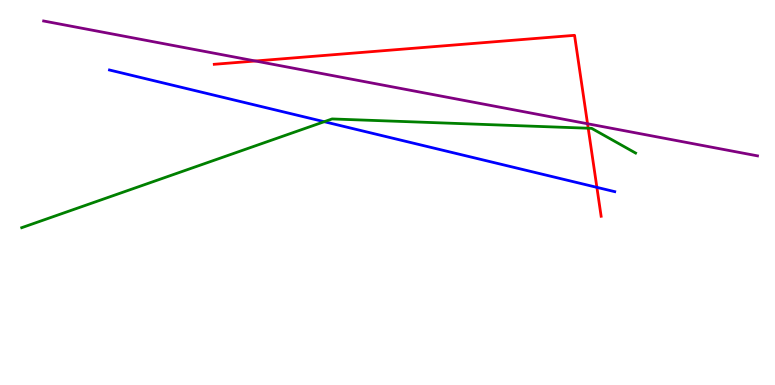[{'lines': ['blue', 'red'], 'intersections': [{'x': 7.7, 'y': 5.13}]}, {'lines': ['green', 'red'], 'intersections': [{'x': 7.59, 'y': 6.67}]}, {'lines': ['purple', 'red'], 'intersections': [{'x': 3.29, 'y': 8.42}, {'x': 7.58, 'y': 6.79}]}, {'lines': ['blue', 'green'], 'intersections': [{'x': 4.18, 'y': 6.84}]}, {'lines': ['blue', 'purple'], 'intersections': []}, {'lines': ['green', 'purple'], 'intersections': []}]